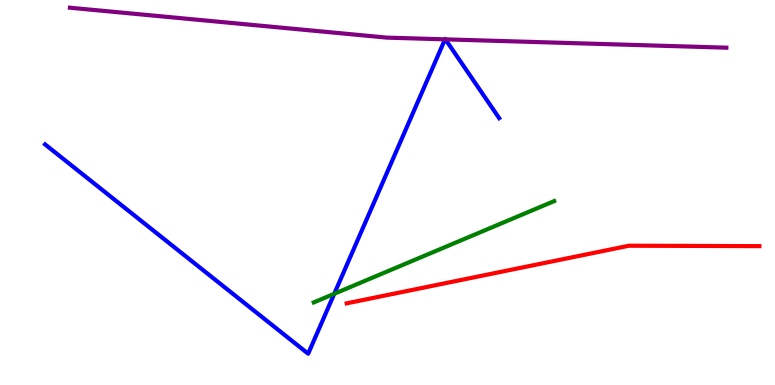[{'lines': ['blue', 'red'], 'intersections': []}, {'lines': ['green', 'red'], 'intersections': []}, {'lines': ['purple', 'red'], 'intersections': []}, {'lines': ['blue', 'green'], 'intersections': [{'x': 4.31, 'y': 2.37}]}, {'lines': ['blue', 'purple'], 'intersections': [{'x': 5.74, 'y': 8.98}, {'x': 5.75, 'y': 8.98}]}, {'lines': ['green', 'purple'], 'intersections': []}]